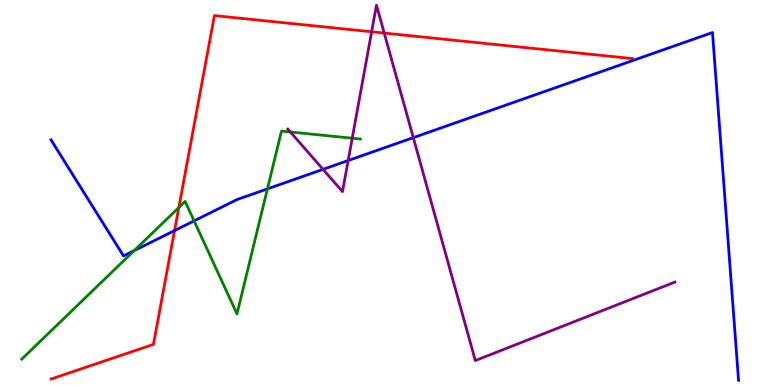[{'lines': ['blue', 'red'], 'intersections': [{'x': 2.25, 'y': 4.01}]}, {'lines': ['green', 'red'], 'intersections': [{'x': 2.31, 'y': 4.61}]}, {'lines': ['purple', 'red'], 'intersections': [{'x': 4.8, 'y': 9.17}, {'x': 4.96, 'y': 9.14}]}, {'lines': ['blue', 'green'], 'intersections': [{'x': 1.73, 'y': 3.49}, {'x': 2.5, 'y': 4.26}, {'x': 3.45, 'y': 5.09}]}, {'lines': ['blue', 'purple'], 'intersections': [{'x': 4.17, 'y': 5.6}, {'x': 4.49, 'y': 5.83}, {'x': 5.33, 'y': 6.43}]}, {'lines': ['green', 'purple'], 'intersections': [{'x': 3.75, 'y': 6.57}, {'x': 4.54, 'y': 6.41}]}]